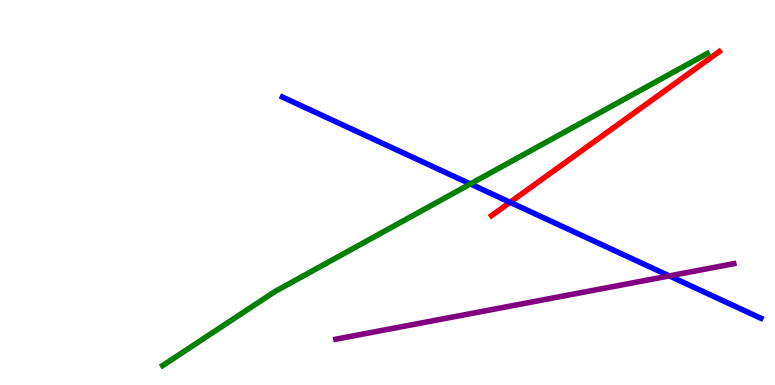[{'lines': ['blue', 'red'], 'intersections': [{'x': 6.58, 'y': 4.75}]}, {'lines': ['green', 'red'], 'intersections': []}, {'lines': ['purple', 'red'], 'intersections': []}, {'lines': ['blue', 'green'], 'intersections': [{'x': 6.07, 'y': 5.22}]}, {'lines': ['blue', 'purple'], 'intersections': [{'x': 8.64, 'y': 2.83}]}, {'lines': ['green', 'purple'], 'intersections': []}]